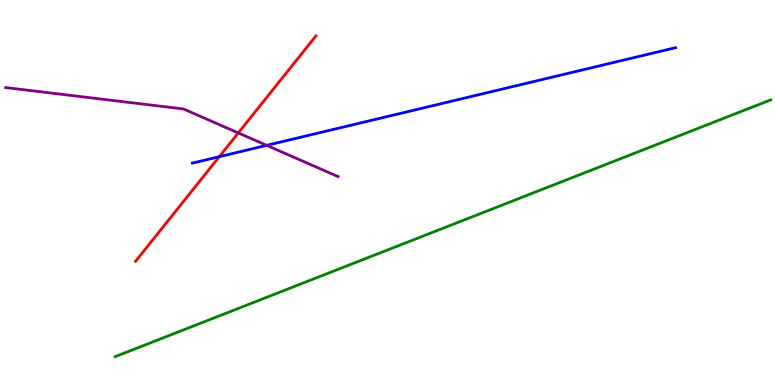[{'lines': ['blue', 'red'], 'intersections': [{'x': 2.83, 'y': 5.93}]}, {'lines': ['green', 'red'], 'intersections': []}, {'lines': ['purple', 'red'], 'intersections': [{'x': 3.07, 'y': 6.55}]}, {'lines': ['blue', 'green'], 'intersections': []}, {'lines': ['blue', 'purple'], 'intersections': [{'x': 3.44, 'y': 6.22}]}, {'lines': ['green', 'purple'], 'intersections': []}]